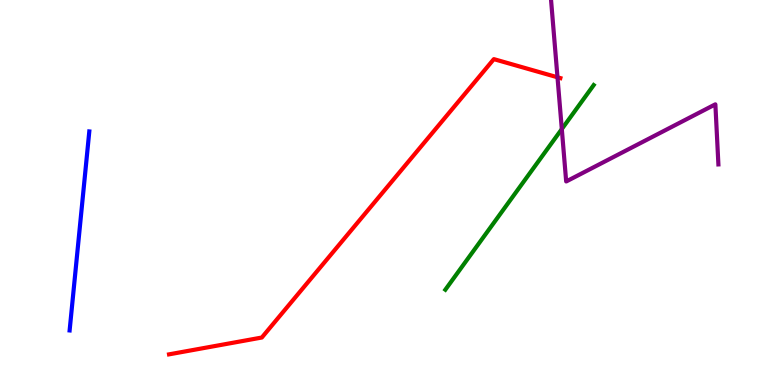[{'lines': ['blue', 'red'], 'intersections': []}, {'lines': ['green', 'red'], 'intersections': []}, {'lines': ['purple', 'red'], 'intersections': [{'x': 7.19, 'y': 7.99}]}, {'lines': ['blue', 'green'], 'intersections': []}, {'lines': ['blue', 'purple'], 'intersections': []}, {'lines': ['green', 'purple'], 'intersections': [{'x': 7.25, 'y': 6.65}]}]